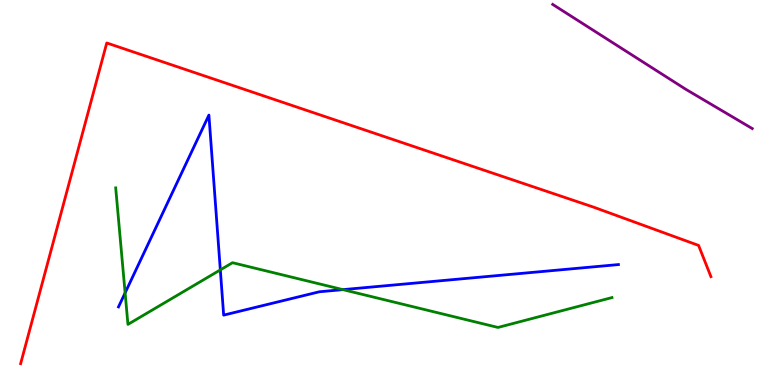[{'lines': ['blue', 'red'], 'intersections': []}, {'lines': ['green', 'red'], 'intersections': []}, {'lines': ['purple', 'red'], 'intersections': []}, {'lines': ['blue', 'green'], 'intersections': [{'x': 1.61, 'y': 2.39}, {'x': 2.84, 'y': 2.99}, {'x': 4.42, 'y': 2.48}]}, {'lines': ['blue', 'purple'], 'intersections': []}, {'lines': ['green', 'purple'], 'intersections': []}]